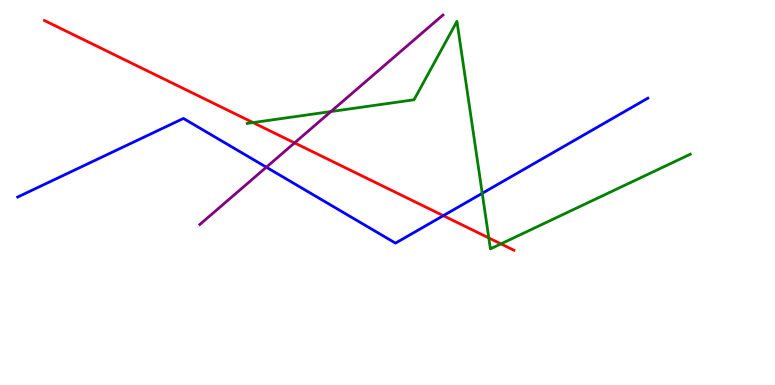[{'lines': ['blue', 'red'], 'intersections': [{'x': 5.72, 'y': 4.4}]}, {'lines': ['green', 'red'], 'intersections': [{'x': 3.27, 'y': 6.82}, {'x': 6.31, 'y': 3.82}, {'x': 6.46, 'y': 3.67}]}, {'lines': ['purple', 'red'], 'intersections': [{'x': 3.8, 'y': 6.29}]}, {'lines': ['blue', 'green'], 'intersections': [{'x': 6.22, 'y': 4.98}]}, {'lines': ['blue', 'purple'], 'intersections': [{'x': 3.44, 'y': 5.66}]}, {'lines': ['green', 'purple'], 'intersections': [{'x': 4.27, 'y': 7.1}]}]